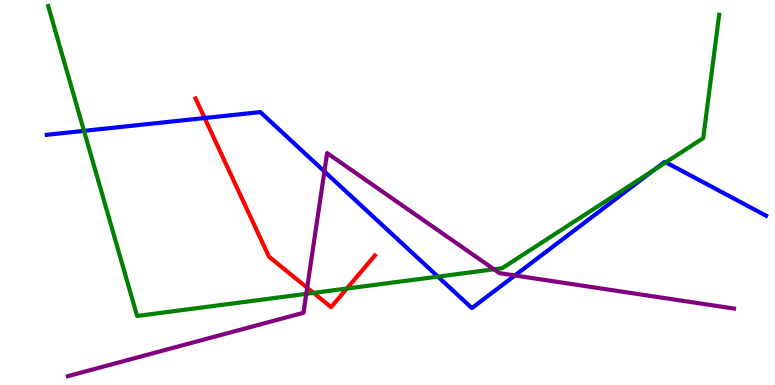[{'lines': ['blue', 'red'], 'intersections': [{'x': 2.64, 'y': 6.93}]}, {'lines': ['green', 'red'], 'intersections': [{'x': 4.05, 'y': 2.39}, {'x': 4.48, 'y': 2.51}]}, {'lines': ['purple', 'red'], 'intersections': [{'x': 3.96, 'y': 2.53}]}, {'lines': ['blue', 'green'], 'intersections': [{'x': 1.08, 'y': 6.6}, {'x': 5.65, 'y': 2.82}, {'x': 8.44, 'y': 5.58}, {'x': 8.59, 'y': 5.78}]}, {'lines': ['blue', 'purple'], 'intersections': [{'x': 4.19, 'y': 5.55}, {'x': 6.64, 'y': 2.85}]}, {'lines': ['green', 'purple'], 'intersections': [{'x': 3.95, 'y': 2.37}, {'x': 6.37, 'y': 3.01}]}]